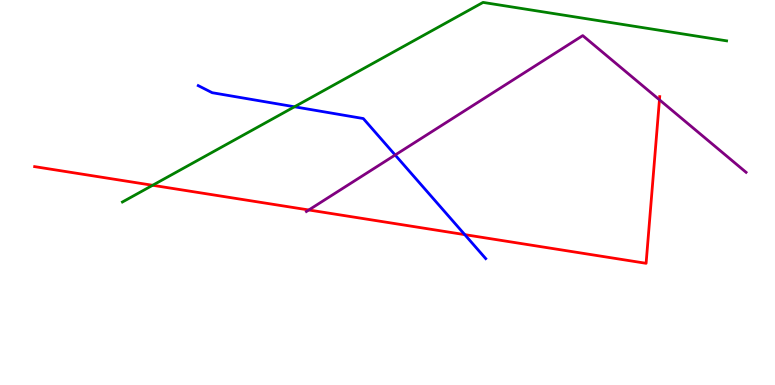[{'lines': ['blue', 'red'], 'intersections': [{'x': 6.0, 'y': 3.91}]}, {'lines': ['green', 'red'], 'intersections': [{'x': 1.97, 'y': 5.19}]}, {'lines': ['purple', 'red'], 'intersections': [{'x': 3.98, 'y': 4.55}, {'x': 8.51, 'y': 7.41}]}, {'lines': ['blue', 'green'], 'intersections': [{'x': 3.8, 'y': 7.23}]}, {'lines': ['blue', 'purple'], 'intersections': [{'x': 5.1, 'y': 5.97}]}, {'lines': ['green', 'purple'], 'intersections': []}]